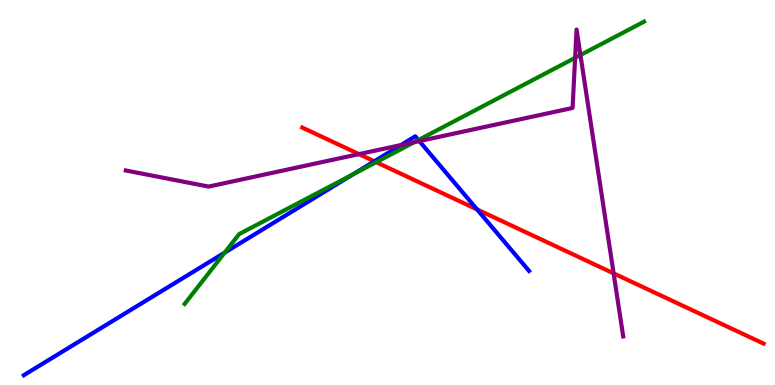[{'lines': ['blue', 'red'], 'intersections': [{'x': 4.83, 'y': 5.81}, {'x': 6.16, 'y': 4.56}]}, {'lines': ['green', 'red'], 'intersections': [{'x': 4.85, 'y': 5.79}]}, {'lines': ['purple', 'red'], 'intersections': [{'x': 4.63, 'y': 6.0}, {'x': 7.92, 'y': 2.9}]}, {'lines': ['blue', 'green'], 'intersections': [{'x': 2.9, 'y': 3.44}, {'x': 4.55, 'y': 5.47}, {'x': 5.4, 'y': 6.36}]}, {'lines': ['blue', 'purple'], 'intersections': [{'x': 5.17, 'y': 6.23}, {'x': 5.41, 'y': 6.34}]}, {'lines': ['green', 'purple'], 'intersections': [{'x': 5.35, 'y': 6.31}, {'x': 7.42, 'y': 8.5}, {'x': 7.49, 'y': 8.57}]}]